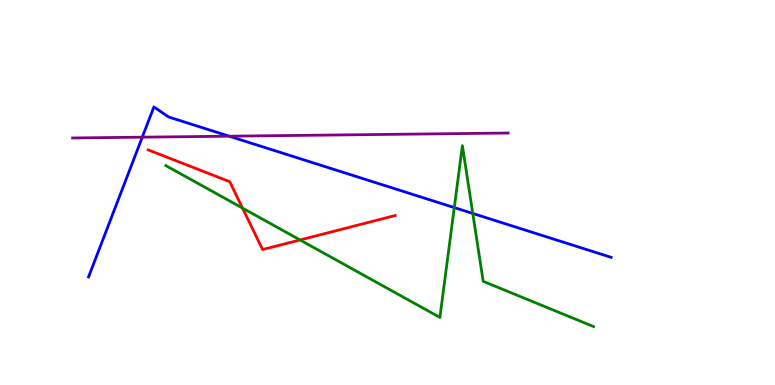[{'lines': ['blue', 'red'], 'intersections': []}, {'lines': ['green', 'red'], 'intersections': [{'x': 3.13, 'y': 4.59}, {'x': 3.87, 'y': 3.77}]}, {'lines': ['purple', 'red'], 'intersections': []}, {'lines': ['blue', 'green'], 'intersections': [{'x': 5.86, 'y': 4.61}, {'x': 6.1, 'y': 4.46}]}, {'lines': ['blue', 'purple'], 'intersections': [{'x': 1.84, 'y': 6.44}, {'x': 2.96, 'y': 6.46}]}, {'lines': ['green', 'purple'], 'intersections': []}]